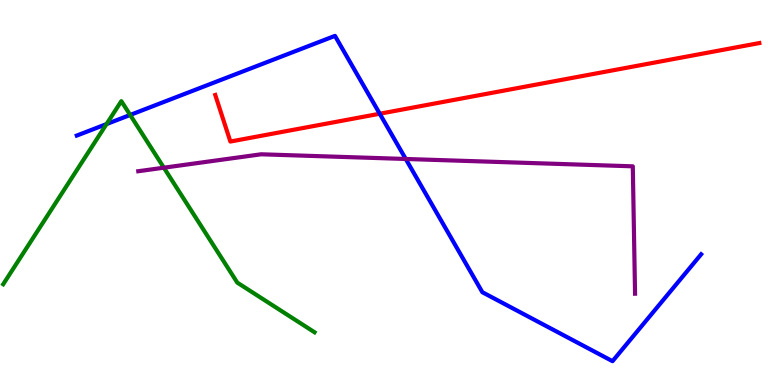[{'lines': ['blue', 'red'], 'intersections': [{'x': 4.9, 'y': 7.05}]}, {'lines': ['green', 'red'], 'intersections': []}, {'lines': ['purple', 'red'], 'intersections': []}, {'lines': ['blue', 'green'], 'intersections': [{'x': 1.37, 'y': 6.78}, {'x': 1.68, 'y': 7.01}]}, {'lines': ['blue', 'purple'], 'intersections': [{'x': 5.24, 'y': 5.87}]}, {'lines': ['green', 'purple'], 'intersections': [{'x': 2.11, 'y': 5.64}]}]